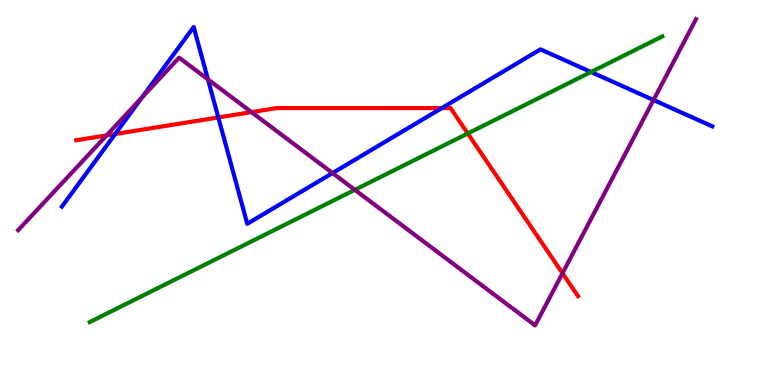[{'lines': ['blue', 'red'], 'intersections': [{'x': 1.49, 'y': 6.52}, {'x': 2.82, 'y': 6.95}, {'x': 5.7, 'y': 7.19}]}, {'lines': ['green', 'red'], 'intersections': [{'x': 6.04, 'y': 6.53}]}, {'lines': ['purple', 'red'], 'intersections': [{'x': 1.38, 'y': 6.48}, {'x': 3.25, 'y': 7.09}, {'x': 7.26, 'y': 2.9}]}, {'lines': ['blue', 'green'], 'intersections': [{'x': 7.63, 'y': 8.13}]}, {'lines': ['blue', 'purple'], 'intersections': [{'x': 1.83, 'y': 7.47}, {'x': 2.68, 'y': 7.94}, {'x': 4.29, 'y': 5.5}, {'x': 8.43, 'y': 7.4}]}, {'lines': ['green', 'purple'], 'intersections': [{'x': 4.58, 'y': 5.07}]}]